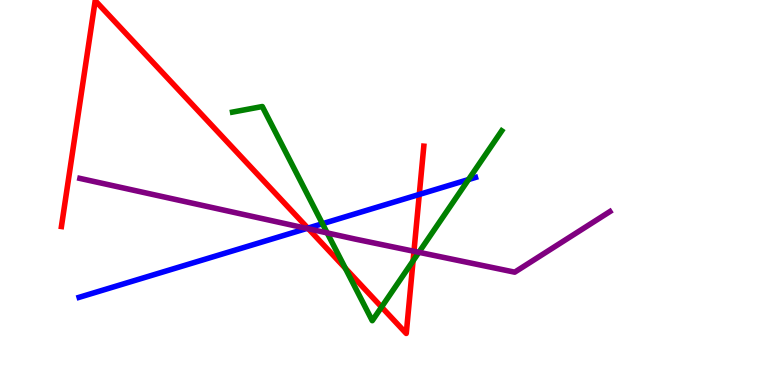[{'lines': ['blue', 'red'], 'intersections': [{'x': 3.97, 'y': 4.07}, {'x': 5.41, 'y': 4.95}]}, {'lines': ['green', 'red'], 'intersections': [{'x': 4.46, 'y': 3.03}, {'x': 4.92, 'y': 2.02}, {'x': 5.33, 'y': 3.22}]}, {'lines': ['purple', 'red'], 'intersections': [{'x': 3.98, 'y': 4.06}, {'x': 5.34, 'y': 3.47}]}, {'lines': ['blue', 'green'], 'intersections': [{'x': 4.16, 'y': 4.19}, {'x': 6.05, 'y': 5.34}]}, {'lines': ['blue', 'purple'], 'intersections': [{'x': 3.96, 'y': 4.07}]}, {'lines': ['green', 'purple'], 'intersections': [{'x': 4.22, 'y': 3.95}, {'x': 5.41, 'y': 3.45}]}]